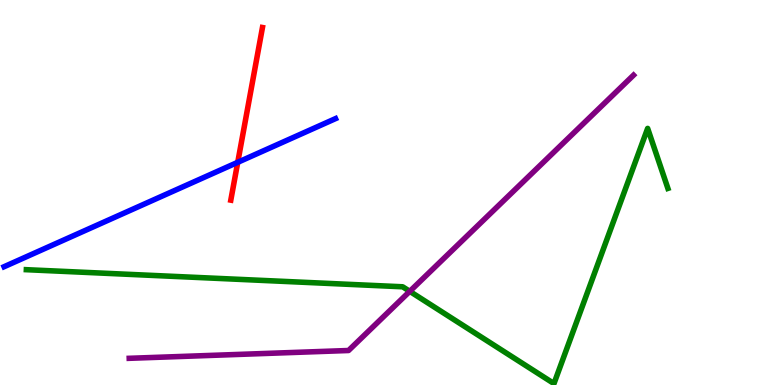[{'lines': ['blue', 'red'], 'intersections': [{'x': 3.07, 'y': 5.78}]}, {'lines': ['green', 'red'], 'intersections': []}, {'lines': ['purple', 'red'], 'intersections': []}, {'lines': ['blue', 'green'], 'intersections': []}, {'lines': ['blue', 'purple'], 'intersections': []}, {'lines': ['green', 'purple'], 'intersections': [{'x': 5.29, 'y': 2.43}]}]